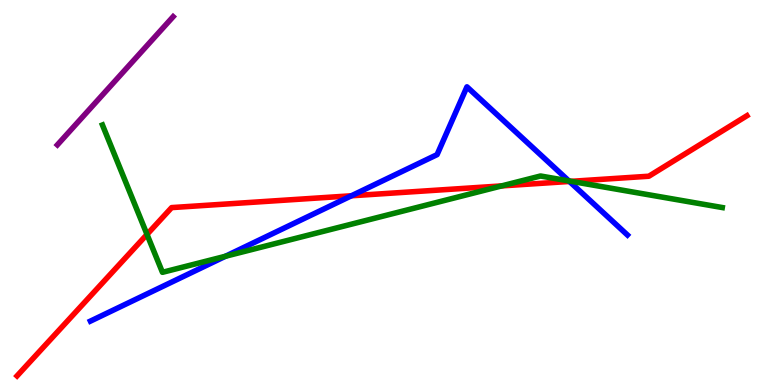[{'lines': ['blue', 'red'], 'intersections': [{'x': 4.53, 'y': 4.91}, {'x': 7.35, 'y': 5.29}]}, {'lines': ['green', 'red'], 'intersections': [{'x': 1.9, 'y': 3.91}, {'x': 6.47, 'y': 5.17}, {'x': 7.37, 'y': 5.29}]}, {'lines': ['purple', 'red'], 'intersections': []}, {'lines': ['blue', 'green'], 'intersections': [{'x': 2.91, 'y': 3.34}, {'x': 7.34, 'y': 5.3}]}, {'lines': ['blue', 'purple'], 'intersections': []}, {'lines': ['green', 'purple'], 'intersections': []}]